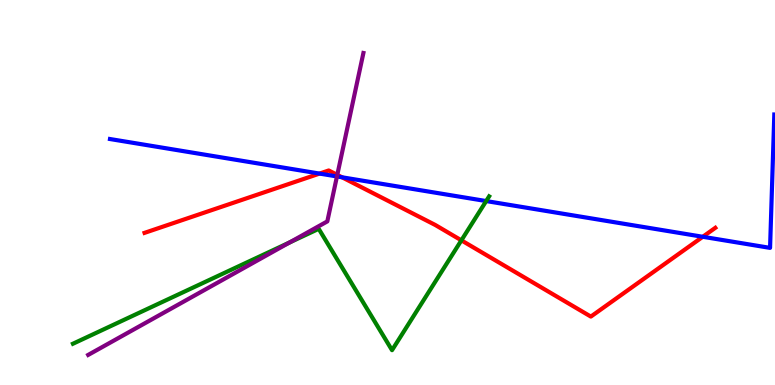[{'lines': ['blue', 'red'], 'intersections': [{'x': 4.12, 'y': 5.49}, {'x': 4.41, 'y': 5.4}, {'x': 9.07, 'y': 3.85}]}, {'lines': ['green', 'red'], 'intersections': [{'x': 5.95, 'y': 3.76}]}, {'lines': ['purple', 'red'], 'intersections': [{'x': 4.35, 'y': 5.46}]}, {'lines': ['blue', 'green'], 'intersections': [{'x': 6.27, 'y': 4.78}]}, {'lines': ['blue', 'purple'], 'intersections': [{'x': 4.35, 'y': 5.42}]}, {'lines': ['green', 'purple'], 'intersections': [{'x': 3.74, 'y': 3.7}]}]